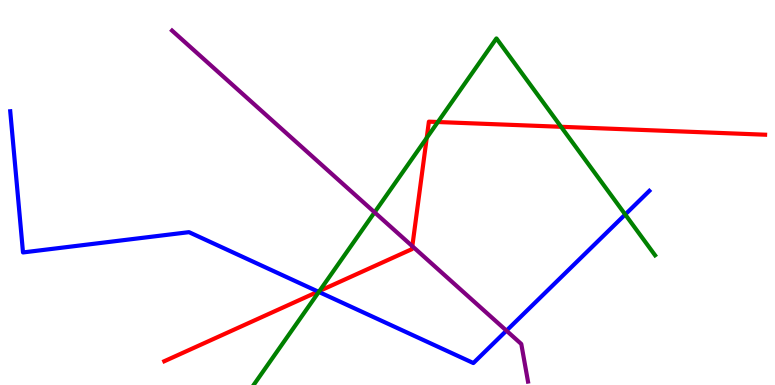[{'lines': ['blue', 'red'], 'intersections': [{'x': 4.1, 'y': 2.43}]}, {'lines': ['green', 'red'], 'intersections': [{'x': 4.12, 'y': 2.44}, {'x': 5.51, 'y': 6.42}, {'x': 5.65, 'y': 6.83}, {'x': 7.24, 'y': 6.71}]}, {'lines': ['purple', 'red'], 'intersections': [{'x': 5.32, 'y': 3.61}]}, {'lines': ['blue', 'green'], 'intersections': [{'x': 4.11, 'y': 2.42}, {'x': 8.07, 'y': 4.43}]}, {'lines': ['blue', 'purple'], 'intersections': [{'x': 6.53, 'y': 1.41}]}, {'lines': ['green', 'purple'], 'intersections': [{'x': 4.83, 'y': 4.48}]}]